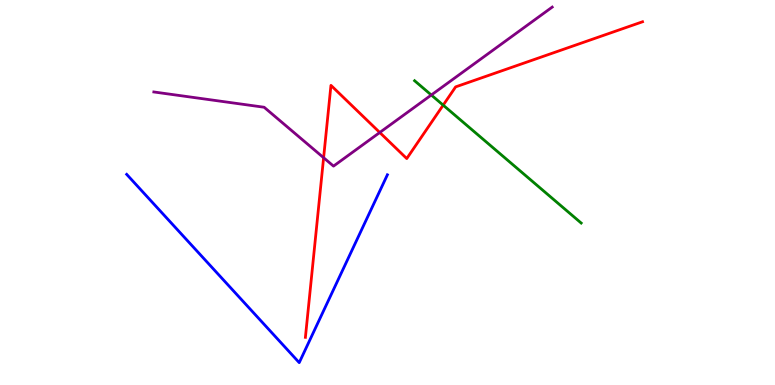[{'lines': ['blue', 'red'], 'intersections': []}, {'lines': ['green', 'red'], 'intersections': [{'x': 5.72, 'y': 7.27}]}, {'lines': ['purple', 'red'], 'intersections': [{'x': 4.18, 'y': 5.9}, {'x': 4.9, 'y': 6.56}]}, {'lines': ['blue', 'green'], 'intersections': []}, {'lines': ['blue', 'purple'], 'intersections': []}, {'lines': ['green', 'purple'], 'intersections': [{'x': 5.57, 'y': 7.53}]}]